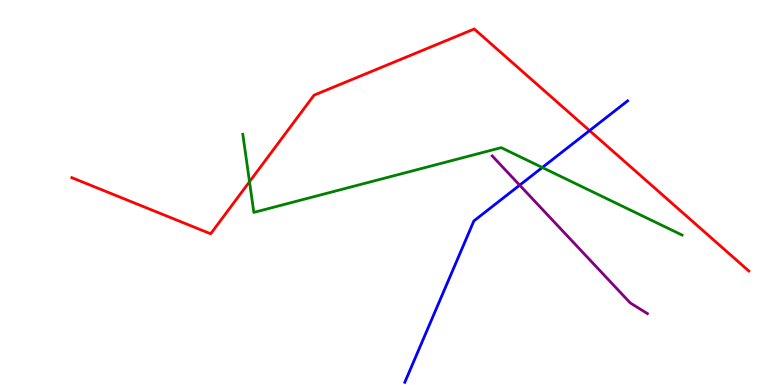[{'lines': ['blue', 'red'], 'intersections': [{'x': 7.61, 'y': 6.61}]}, {'lines': ['green', 'red'], 'intersections': [{'x': 3.22, 'y': 5.28}]}, {'lines': ['purple', 'red'], 'intersections': []}, {'lines': ['blue', 'green'], 'intersections': [{'x': 7.0, 'y': 5.65}]}, {'lines': ['blue', 'purple'], 'intersections': [{'x': 6.71, 'y': 5.19}]}, {'lines': ['green', 'purple'], 'intersections': []}]